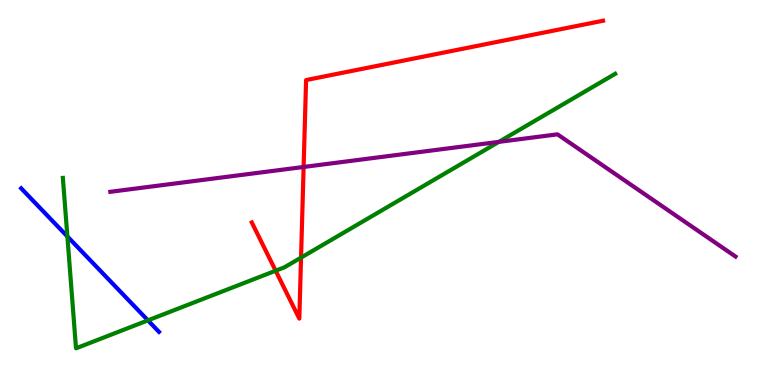[{'lines': ['blue', 'red'], 'intersections': []}, {'lines': ['green', 'red'], 'intersections': [{'x': 3.56, 'y': 2.97}, {'x': 3.88, 'y': 3.31}]}, {'lines': ['purple', 'red'], 'intersections': [{'x': 3.92, 'y': 5.66}]}, {'lines': ['blue', 'green'], 'intersections': [{'x': 0.869, 'y': 3.86}, {'x': 1.91, 'y': 1.68}]}, {'lines': ['blue', 'purple'], 'intersections': []}, {'lines': ['green', 'purple'], 'intersections': [{'x': 6.44, 'y': 6.32}]}]